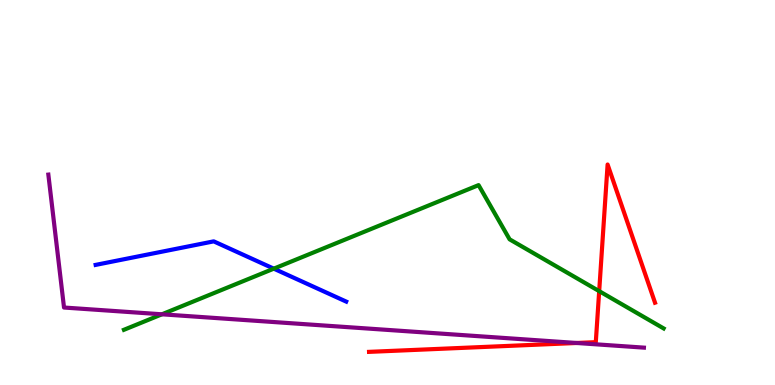[{'lines': ['blue', 'red'], 'intersections': []}, {'lines': ['green', 'red'], 'intersections': [{'x': 7.73, 'y': 2.44}]}, {'lines': ['purple', 'red'], 'intersections': [{'x': 7.44, 'y': 1.09}]}, {'lines': ['blue', 'green'], 'intersections': [{'x': 3.53, 'y': 3.02}]}, {'lines': ['blue', 'purple'], 'intersections': []}, {'lines': ['green', 'purple'], 'intersections': [{'x': 2.09, 'y': 1.84}]}]